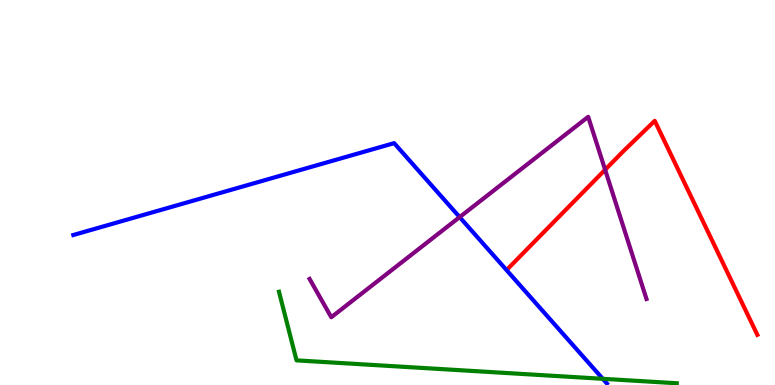[{'lines': ['blue', 'red'], 'intersections': []}, {'lines': ['green', 'red'], 'intersections': []}, {'lines': ['purple', 'red'], 'intersections': [{'x': 7.81, 'y': 5.59}]}, {'lines': ['blue', 'green'], 'intersections': [{'x': 7.78, 'y': 0.161}]}, {'lines': ['blue', 'purple'], 'intersections': [{'x': 5.93, 'y': 4.36}]}, {'lines': ['green', 'purple'], 'intersections': []}]